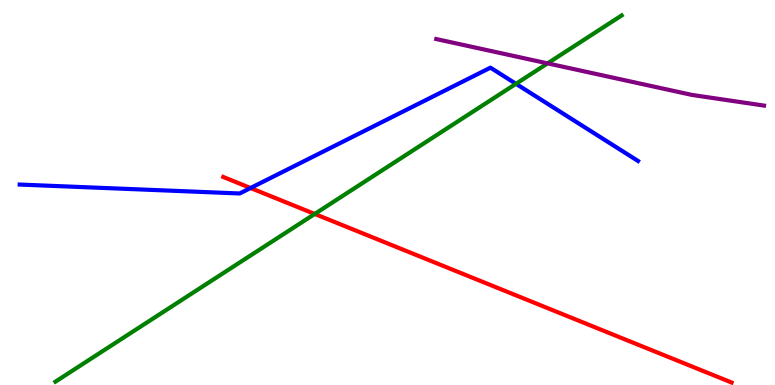[{'lines': ['blue', 'red'], 'intersections': [{'x': 3.23, 'y': 5.12}]}, {'lines': ['green', 'red'], 'intersections': [{'x': 4.06, 'y': 4.44}]}, {'lines': ['purple', 'red'], 'intersections': []}, {'lines': ['blue', 'green'], 'intersections': [{'x': 6.66, 'y': 7.82}]}, {'lines': ['blue', 'purple'], 'intersections': []}, {'lines': ['green', 'purple'], 'intersections': [{'x': 7.07, 'y': 8.35}]}]